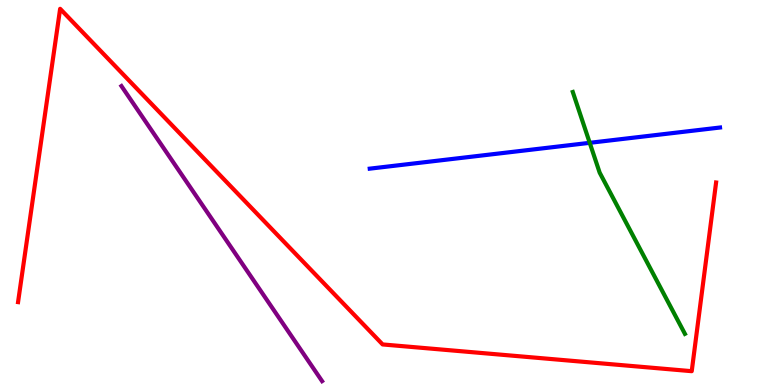[{'lines': ['blue', 'red'], 'intersections': []}, {'lines': ['green', 'red'], 'intersections': []}, {'lines': ['purple', 'red'], 'intersections': []}, {'lines': ['blue', 'green'], 'intersections': [{'x': 7.61, 'y': 6.29}]}, {'lines': ['blue', 'purple'], 'intersections': []}, {'lines': ['green', 'purple'], 'intersections': []}]